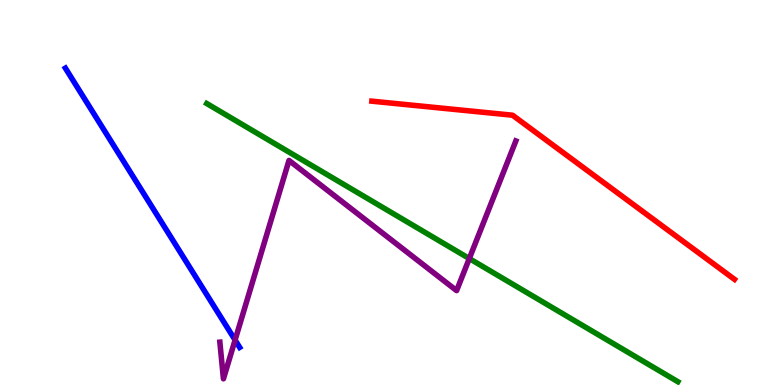[{'lines': ['blue', 'red'], 'intersections': []}, {'lines': ['green', 'red'], 'intersections': []}, {'lines': ['purple', 'red'], 'intersections': []}, {'lines': ['blue', 'green'], 'intersections': []}, {'lines': ['blue', 'purple'], 'intersections': [{'x': 3.03, 'y': 1.17}]}, {'lines': ['green', 'purple'], 'intersections': [{'x': 6.06, 'y': 3.28}]}]